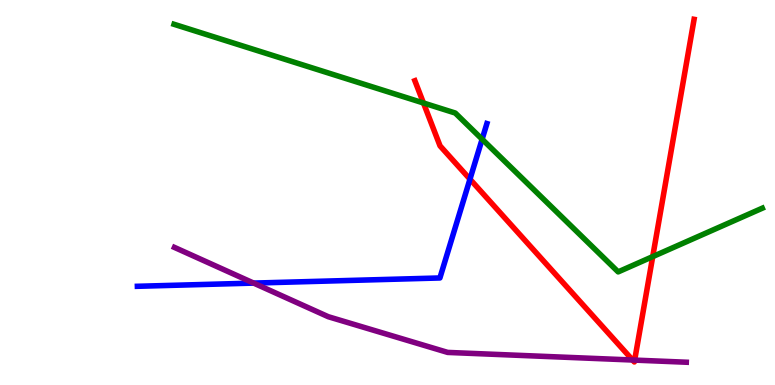[{'lines': ['blue', 'red'], 'intersections': [{'x': 6.06, 'y': 5.35}]}, {'lines': ['green', 'red'], 'intersections': [{'x': 5.46, 'y': 7.32}, {'x': 8.42, 'y': 3.33}]}, {'lines': ['purple', 'red'], 'intersections': [{'x': 8.16, 'y': 0.649}, {'x': 8.19, 'y': 0.647}]}, {'lines': ['blue', 'green'], 'intersections': [{'x': 6.22, 'y': 6.38}]}, {'lines': ['blue', 'purple'], 'intersections': [{'x': 3.27, 'y': 2.65}]}, {'lines': ['green', 'purple'], 'intersections': []}]